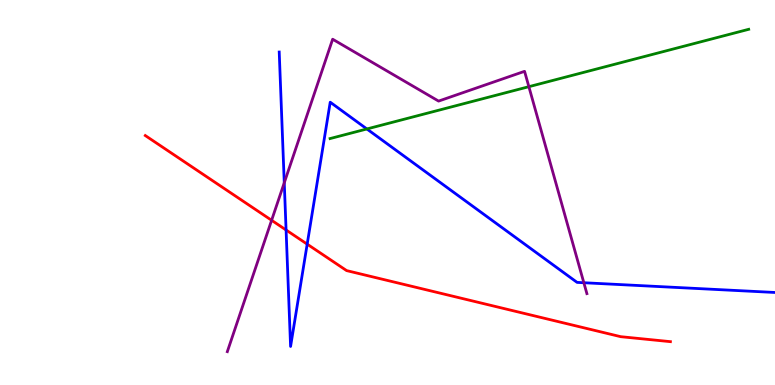[{'lines': ['blue', 'red'], 'intersections': [{'x': 3.69, 'y': 4.03}, {'x': 3.96, 'y': 3.66}]}, {'lines': ['green', 'red'], 'intersections': []}, {'lines': ['purple', 'red'], 'intersections': [{'x': 3.5, 'y': 4.28}]}, {'lines': ['blue', 'green'], 'intersections': [{'x': 4.73, 'y': 6.65}]}, {'lines': ['blue', 'purple'], 'intersections': [{'x': 3.67, 'y': 5.25}, {'x': 7.53, 'y': 2.66}]}, {'lines': ['green', 'purple'], 'intersections': [{'x': 6.82, 'y': 7.75}]}]